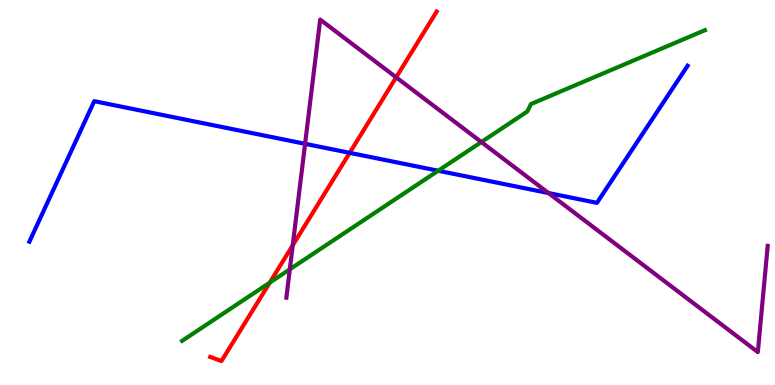[{'lines': ['blue', 'red'], 'intersections': [{'x': 4.51, 'y': 6.03}]}, {'lines': ['green', 'red'], 'intersections': [{'x': 3.48, 'y': 2.66}]}, {'lines': ['purple', 'red'], 'intersections': [{'x': 3.78, 'y': 3.63}, {'x': 5.11, 'y': 7.99}]}, {'lines': ['blue', 'green'], 'intersections': [{'x': 5.65, 'y': 5.57}]}, {'lines': ['blue', 'purple'], 'intersections': [{'x': 3.94, 'y': 6.26}, {'x': 7.08, 'y': 4.99}]}, {'lines': ['green', 'purple'], 'intersections': [{'x': 3.74, 'y': 3.01}, {'x': 6.21, 'y': 6.31}]}]